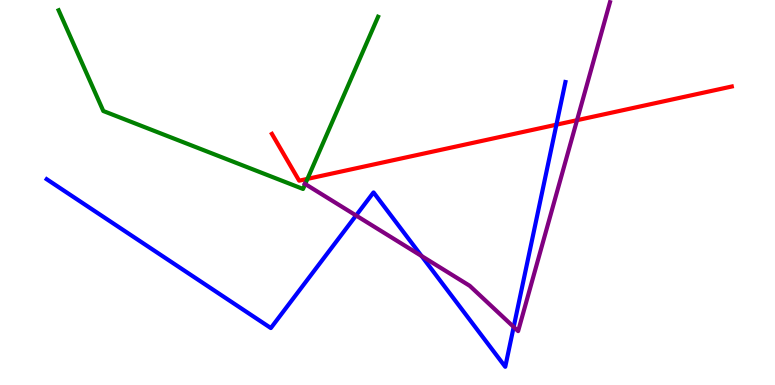[{'lines': ['blue', 'red'], 'intersections': [{'x': 7.18, 'y': 6.76}]}, {'lines': ['green', 'red'], 'intersections': [{'x': 3.97, 'y': 5.35}]}, {'lines': ['purple', 'red'], 'intersections': [{'x': 7.45, 'y': 6.88}]}, {'lines': ['blue', 'green'], 'intersections': []}, {'lines': ['blue', 'purple'], 'intersections': [{'x': 4.59, 'y': 4.4}, {'x': 5.44, 'y': 3.35}, {'x': 6.63, 'y': 1.51}]}, {'lines': ['green', 'purple'], 'intersections': [{'x': 3.94, 'y': 5.22}]}]